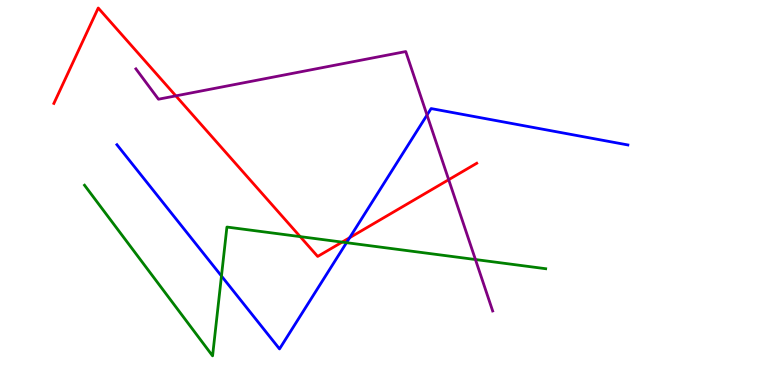[{'lines': ['blue', 'red'], 'intersections': [{'x': 4.51, 'y': 3.83}]}, {'lines': ['green', 'red'], 'intersections': [{'x': 3.87, 'y': 3.85}, {'x': 4.41, 'y': 3.71}]}, {'lines': ['purple', 'red'], 'intersections': [{'x': 2.27, 'y': 7.51}, {'x': 5.79, 'y': 5.33}]}, {'lines': ['blue', 'green'], 'intersections': [{'x': 2.86, 'y': 2.83}, {'x': 4.47, 'y': 3.7}]}, {'lines': ['blue', 'purple'], 'intersections': [{'x': 5.51, 'y': 7.01}]}, {'lines': ['green', 'purple'], 'intersections': [{'x': 6.13, 'y': 3.26}]}]